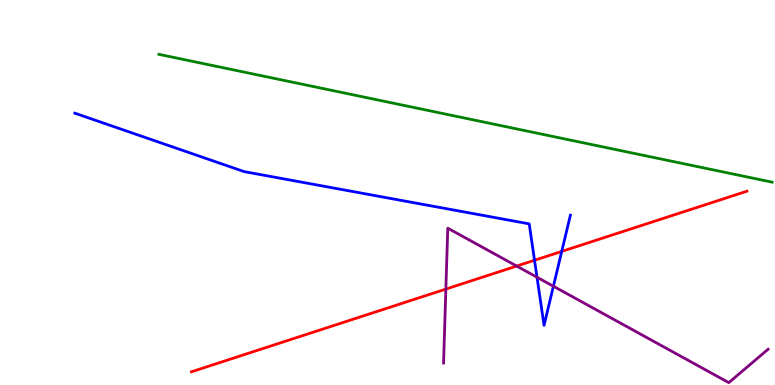[{'lines': ['blue', 'red'], 'intersections': [{'x': 6.9, 'y': 3.24}, {'x': 7.25, 'y': 3.47}]}, {'lines': ['green', 'red'], 'intersections': []}, {'lines': ['purple', 'red'], 'intersections': [{'x': 5.75, 'y': 2.49}, {'x': 6.67, 'y': 3.09}]}, {'lines': ['blue', 'green'], 'intersections': []}, {'lines': ['blue', 'purple'], 'intersections': [{'x': 6.93, 'y': 2.8}, {'x': 7.14, 'y': 2.57}]}, {'lines': ['green', 'purple'], 'intersections': []}]